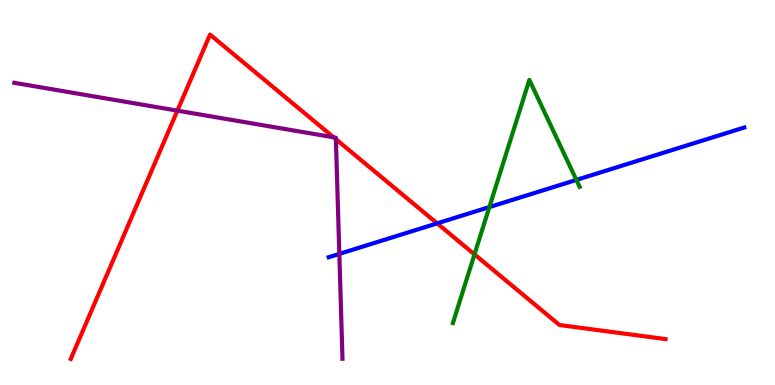[{'lines': ['blue', 'red'], 'intersections': [{'x': 5.64, 'y': 4.2}]}, {'lines': ['green', 'red'], 'intersections': [{'x': 6.12, 'y': 3.39}]}, {'lines': ['purple', 'red'], 'intersections': [{'x': 2.29, 'y': 7.13}, {'x': 4.3, 'y': 6.43}, {'x': 4.33, 'y': 6.38}]}, {'lines': ['blue', 'green'], 'intersections': [{'x': 6.31, 'y': 4.62}, {'x': 7.44, 'y': 5.33}]}, {'lines': ['blue', 'purple'], 'intersections': [{'x': 4.38, 'y': 3.41}]}, {'lines': ['green', 'purple'], 'intersections': []}]